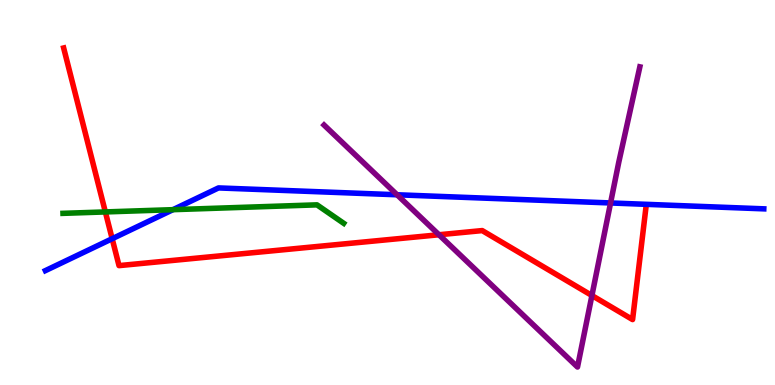[{'lines': ['blue', 'red'], 'intersections': [{'x': 1.45, 'y': 3.8}]}, {'lines': ['green', 'red'], 'intersections': [{'x': 1.36, 'y': 4.5}]}, {'lines': ['purple', 'red'], 'intersections': [{'x': 5.66, 'y': 3.9}, {'x': 7.64, 'y': 2.32}]}, {'lines': ['blue', 'green'], 'intersections': [{'x': 2.23, 'y': 4.55}]}, {'lines': ['blue', 'purple'], 'intersections': [{'x': 5.12, 'y': 4.94}, {'x': 7.88, 'y': 4.73}]}, {'lines': ['green', 'purple'], 'intersections': []}]